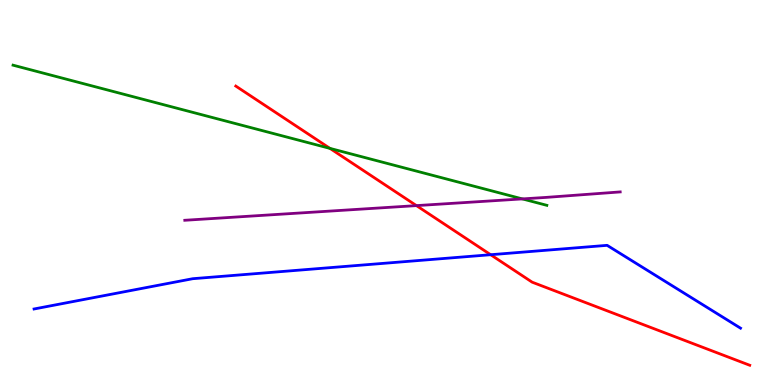[{'lines': ['blue', 'red'], 'intersections': [{'x': 6.33, 'y': 3.38}]}, {'lines': ['green', 'red'], 'intersections': [{'x': 4.26, 'y': 6.15}]}, {'lines': ['purple', 'red'], 'intersections': [{'x': 5.37, 'y': 4.66}]}, {'lines': ['blue', 'green'], 'intersections': []}, {'lines': ['blue', 'purple'], 'intersections': []}, {'lines': ['green', 'purple'], 'intersections': [{'x': 6.74, 'y': 4.83}]}]